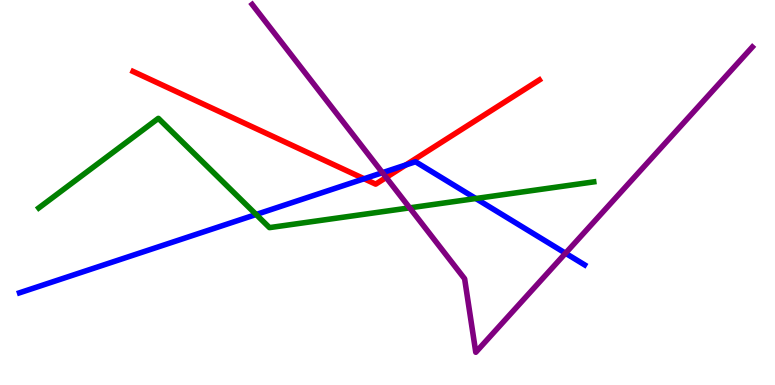[{'lines': ['blue', 'red'], 'intersections': [{'x': 4.7, 'y': 5.36}, {'x': 5.24, 'y': 5.72}]}, {'lines': ['green', 'red'], 'intersections': []}, {'lines': ['purple', 'red'], 'intersections': [{'x': 4.98, 'y': 5.39}]}, {'lines': ['blue', 'green'], 'intersections': [{'x': 3.31, 'y': 4.43}, {'x': 6.14, 'y': 4.84}]}, {'lines': ['blue', 'purple'], 'intersections': [{'x': 4.93, 'y': 5.51}, {'x': 7.3, 'y': 3.42}]}, {'lines': ['green', 'purple'], 'intersections': [{'x': 5.29, 'y': 4.6}]}]